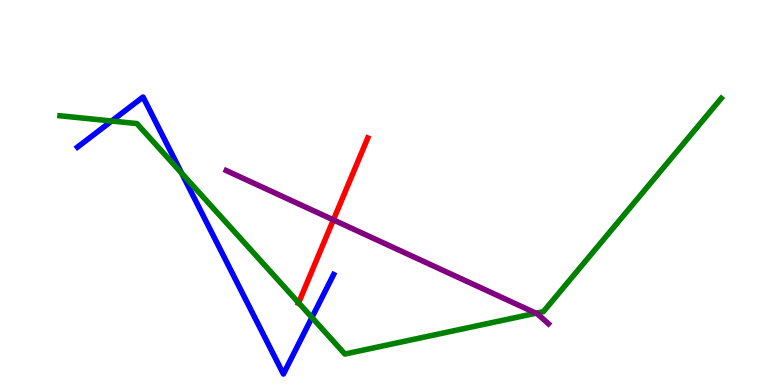[{'lines': ['blue', 'red'], 'intersections': []}, {'lines': ['green', 'red'], 'intersections': [{'x': 3.85, 'y': 2.14}]}, {'lines': ['purple', 'red'], 'intersections': [{'x': 4.3, 'y': 4.29}]}, {'lines': ['blue', 'green'], 'intersections': [{'x': 1.44, 'y': 6.86}, {'x': 2.34, 'y': 5.5}, {'x': 4.02, 'y': 1.75}]}, {'lines': ['blue', 'purple'], 'intersections': []}, {'lines': ['green', 'purple'], 'intersections': [{'x': 6.92, 'y': 1.86}]}]